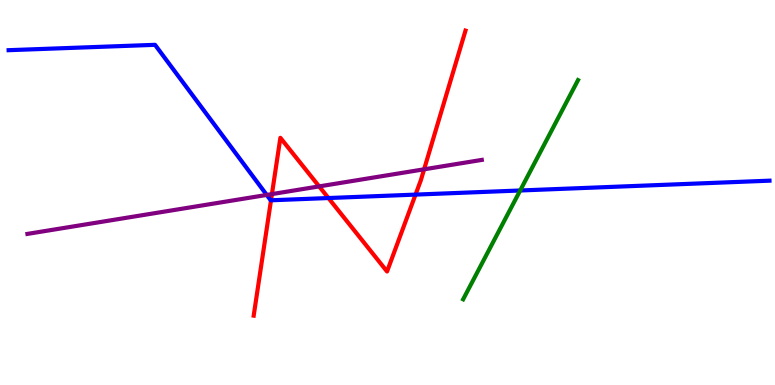[{'lines': ['blue', 'red'], 'intersections': [{'x': 3.5, 'y': 4.8}, {'x': 4.24, 'y': 4.86}, {'x': 5.36, 'y': 4.95}]}, {'lines': ['green', 'red'], 'intersections': []}, {'lines': ['purple', 'red'], 'intersections': [{'x': 3.51, 'y': 4.96}, {'x': 4.12, 'y': 5.16}, {'x': 5.47, 'y': 5.6}]}, {'lines': ['blue', 'green'], 'intersections': [{'x': 6.71, 'y': 5.05}]}, {'lines': ['blue', 'purple'], 'intersections': [{'x': 3.44, 'y': 4.94}]}, {'lines': ['green', 'purple'], 'intersections': []}]